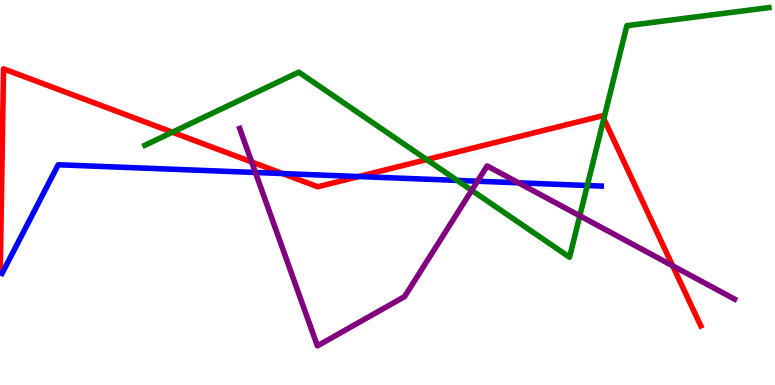[{'lines': ['blue', 'red'], 'intersections': [{'x': 3.65, 'y': 5.49}, {'x': 4.63, 'y': 5.41}]}, {'lines': ['green', 'red'], 'intersections': [{'x': 2.22, 'y': 6.57}, {'x': 5.51, 'y': 5.85}, {'x': 7.79, 'y': 6.92}]}, {'lines': ['purple', 'red'], 'intersections': [{'x': 3.25, 'y': 5.79}, {'x': 8.68, 'y': 3.1}]}, {'lines': ['blue', 'green'], 'intersections': [{'x': 5.9, 'y': 5.31}, {'x': 7.58, 'y': 5.18}]}, {'lines': ['blue', 'purple'], 'intersections': [{'x': 3.3, 'y': 5.52}, {'x': 6.16, 'y': 5.29}, {'x': 6.69, 'y': 5.25}]}, {'lines': ['green', 'purple'], 'intersections': [{'x': 6.09, 'y': 5.06}, {'x': 7.48, 'y': 4.39}]}]